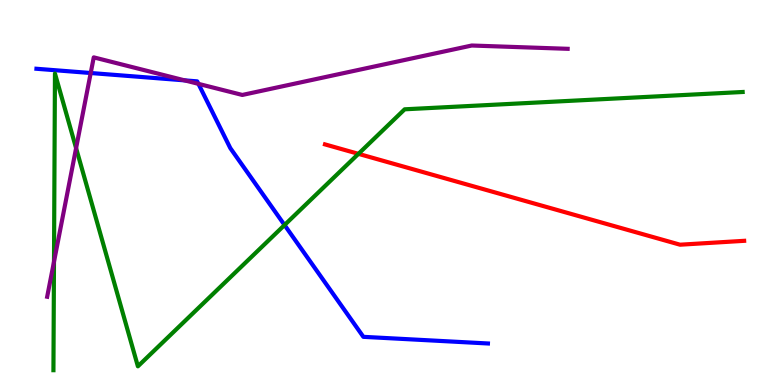[{'lines': ['blue', 'red'], 'intersections': []}, {'lines': ['green', 'red'], 'intersections': [{'x': 4.63, 'y': 6.0}]}, {'lines': ['purple', 'red'], 'intersections': []}, {'lines': ['blue', 'green'], 'intersections': [{'x': 3.67, 'y': 4.15}]}, {'lines': ['blue', 'purple'], 'intersections': [{'x': 1.17, 'y': 8.1}, {'x': 2.38, 'y': 7.91}, {'x': 2.56, 'y': 7.82}]}, {'lines': ['green', 'purple'], 'intersections': [{'x': 0.697, 'y': 3.2}, {'x': 0.982, 'y': 6.15}]}]